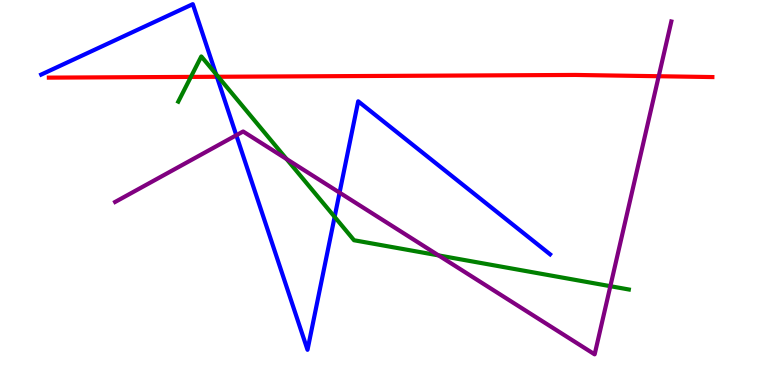[{'lines': ['blue', 'red'], 'intersections': [{'x': 2.8, 'y': 8.01}]}, {'lines': ['green', 'red'], 'intersections': [{'x': 2.46, 'y': 8.0}, {'x': 2.82, 'y': 8.01}]}, {'lines': ['purple', 'red'], 'intersections': [{'x': 8.5, 'y': 8.02}]}, {'lines': ['blue', 'green'], 'intersections': [{'x': 2.79, 'y': 8.07}, {'x': 4.32, 'y': 4.37}]}, {'lines': ['blue', 'purple'], 'intersections': [{'x': 3.05, 'y': 6.49}, {'x': 4.38, 'y': 5.0}]}, {'lines': ['green', 'purple'], 'intersections': [{'x': 3.7, 'y': 5.87}, {'x': 5.66, 'y': 3.37}, {'x': 7.88, 'y': 2.57}]}]